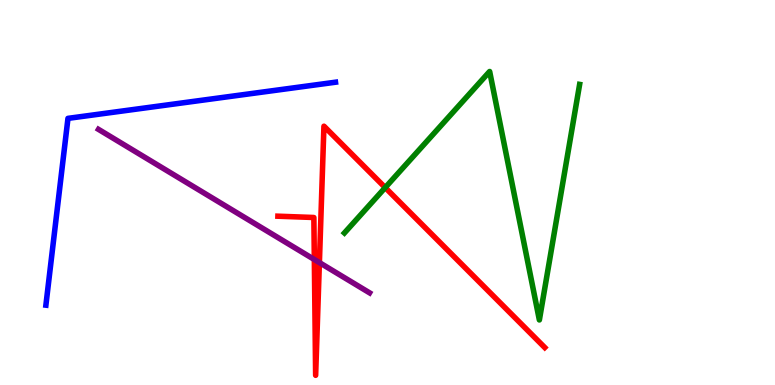[{'lines': ['blue', 'red'], 'intersections': []}, {'lines': ['green', 'red'], 'intersections': [{'x': 4.97, 'y': 5.13}]}, {'lines': ['purple', 'red'], 'intersections': [{'x': 4.06, 'y': 3.26}, {'x': 4.12, 'y': 3.18}]}, {'lines': ['blue', 'green'], 'intersections': []}, {'lines': ['blue', 'purple'], 'intersections': []}, {'lines': ['green', 'purple'], 'intersections': []}]